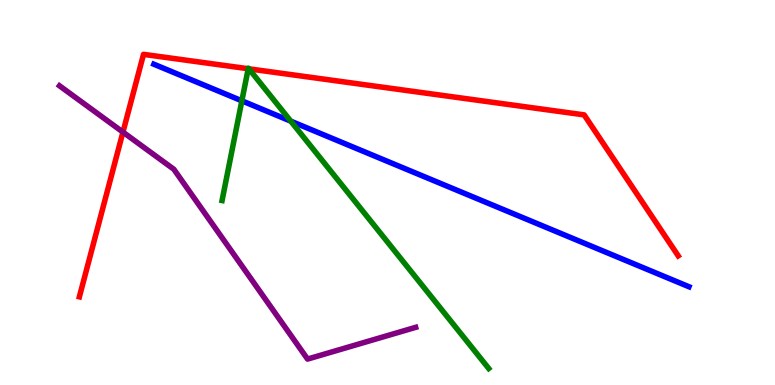[{'lines': ['blue', 'red'], 'intersections': []}, {'lines': ['green', 'red'], 'intersections': [{'x': 3.2, 'y': 8.21}, {'x': 3.21, 'y': 8.21}]}, {'lines': ['purple', 'red'], 'intersections': [{'x': 1.59, 'y': 6.57}]}, {'lines': ['blue', 'green'], 'intersections': [{'x': 3.12, 'y': 7.38}, {'x': 3.75, 'y': 6.85}]}, {'lines': ['blue', 'purple'], 'intersections': []}, {'lines': ['green', 'purple'], 'intersections': []}]